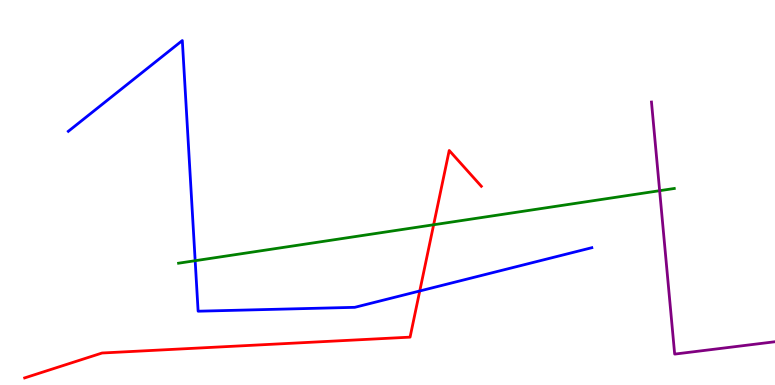[{'lines': ['blue', 'red'], 'intersections': [{'x': 5.42, 'y': 2.44}]}, {'lines': ['green', 'red'], 'intersections': [{'x': 5.6, 'y': 4.16}]}, {'lines': ['purple', 'red'], 'intersections': []}, {'lines': ['blue', 'green'], 'intersections': [{'x': 2.52, 'y': 3.23}]}, {'lines': ['blue', 'purple'], 'intersections': []}, {'lines': ['green', 'purple'], 'intersections': [{'x': 8.51, 'y': 5.05}]}]